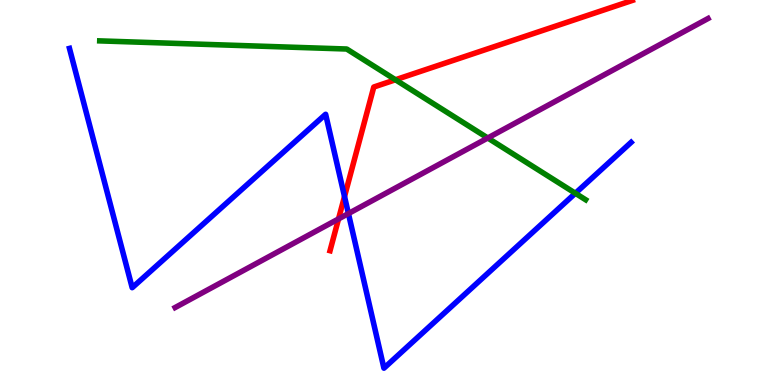[{'lines': ['blue', 'red'], 'intersections': [{'x': 4.45, 'y': 4.9}]}, {'lines': ['green', 'red'], 'intersections': [{'x': 5.1, 'y': 7.93}]}, {'lines': ['purple', 'red'], 'intersections': [{'x': 4.37, 'y': 4.31}]}, {'lines': ['blue', 'green'], 'intersections': [{'x': 7.42, 'y': 4.98}]}, {'lines': ['blue', 'purple'], 'intersections': [{'x': 4.5, 'y': 4.45}]}, {'lines': ['green', 'purple'], 'intersections': [{'x': 6.29, 'y': 6.42}]}]